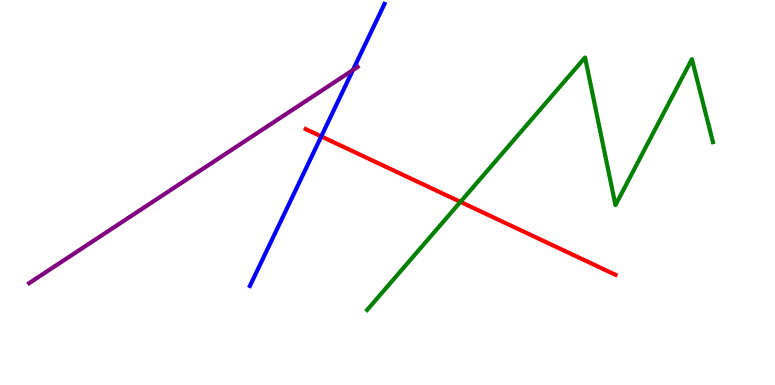[{'lines': ['blue', 'red'], 'intersections': [{'x': 4.15, 'y': 6.46}]}, {'lines': ['green', 'red'], 'intersections': [{'x': 5.94, 'y': 4.76}]}, {'lines': ['purple', 'red'], 'intersections': []}, {'lines': ['blue', 'green'], 'intersections': []}, {'lines': ['blue', 'purple'], 'intersections': [{'x': 4.55, 'y': 8.18}]}, {'lines': ['green', 'purple'], 'intersections': []}]